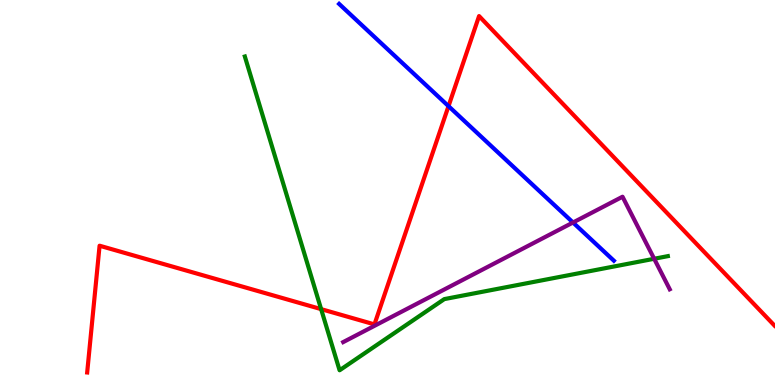[{'lines': ['blue', 'red'], 'intersections': [{'x': 5.79, 'y': 7.24}]}, {'lines': ['green', 'red'], 'intersections': [{'x': 4.14, 'y': 1.97}]}, {'lines': ['purple', 'red'], 'intersections': []}, {'lines': ['blue', 'green'], 'intersections': []}, {'lines': ['blue', 'purple'], 'intersections': [{'x': 7.39, 'y': 4.22}]}, {'lines': ['green', 'purple'], 'intersections': [{'x': 8.44, 'y': 3.28}]}]